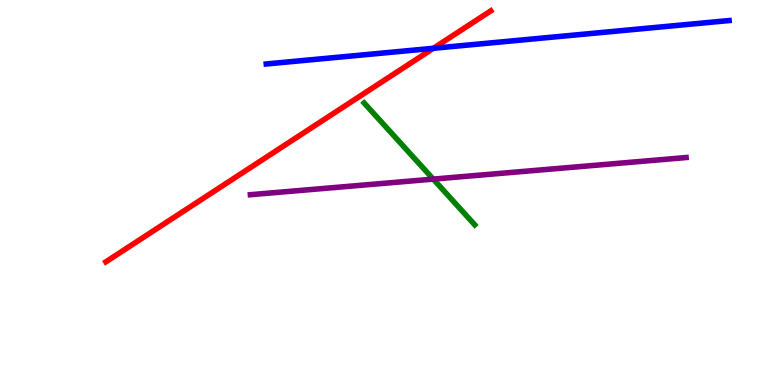[{'lines': ['blue', 'red'], 'intersections': [{'x': 5.59, 'y': 8.75}]}, {'lines': ['green', 'red'], 'intersections': []}, {'lines': ['purple', 'red'], 'intersections': []}, {'lines': ['blue', 'green'], 'intersections': []}, {'lines': ['blue', 'purple'], 'intersections': []}, {'lines': ['green', 'purple'], 'intersections': [{'x': 5.59, 'y': 5.35}]}]